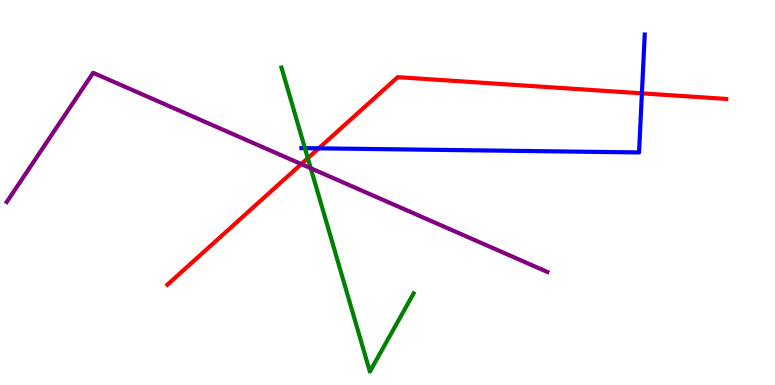[{'lines': ['blue', 'red'], 'intersections': [{'x': 4.11, 'y': 6.15}, {'x': 8.28, 'y': 7.58}]}, {'lines': ['green', 'red'], 'intersections': [{'x': 3.97, 'y': 5.89}]}, {'lines': ['purple', 'red'], 'intersections': [{'x': 3.89, 'y': 5.74}]}, {'lines': ['blue', 'green'], 'intersections': [{'x': 3.93, 'y': 6.15}]}, {'lines': ['blue', 'purple'], 'intersections': []}, {'lines': ['green', 'purple'], 'intersections': [{'x': 4.01, 'y': 5.63}]}]